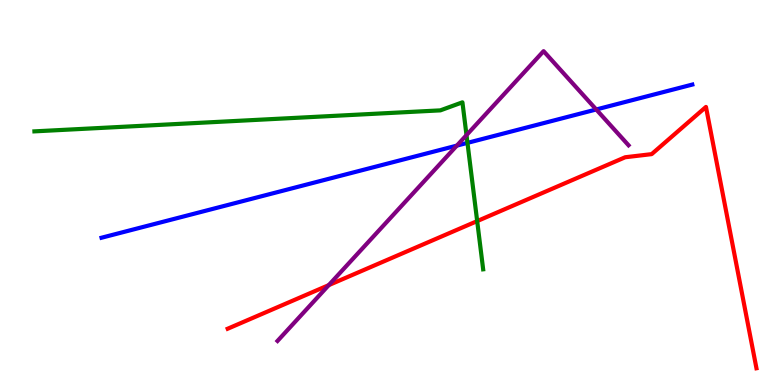[{'lines': ['blue', 'red'], 'intersections': []}, {'lines': ['green', 'red'], 'intersections': [{'x': 6.16, 'y': 4.26}]}, {'lines': ['purple', 'red'], 'intersections': [{'x': 4.24, 'y': 2.59}]}, {'lines': ['blue', 'green'], 'intersections': [{'x': 6.03, 'y': 6.29}]}, {'lines': ['blue', 'purple'], 'intersections': [{'x': 5.89, 'y': 6.22}, {'x': 7.69, 'y': 7.16}]}, {'lines': ['green', 'purple'], 'intersections': [{'x': 6.02, 'y': 6.49}]}]